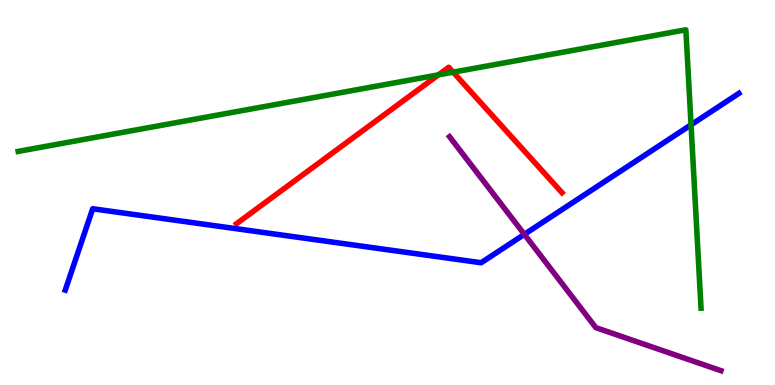[{'lines': ['blue', 'red'], 'intersections': []}, {'lines': ['green', 'red'], 'intersections': [{'x': 5.66, 'y': 8.06}, {'x': 5.85, 'y': 8.13}]}, {'lines': ['purple', 'red'], 'intersections': []}, {'lines': ['blue', 'green'], 'intersections': [{'x': 8.92, 'y': 6.76}]}, {'lines': ['blue', 'purple'], 'intersections': [{'x': 6.77, 'y': 3.91}]}, {'lines': ['green', 'purple'], 'intersections': []}]